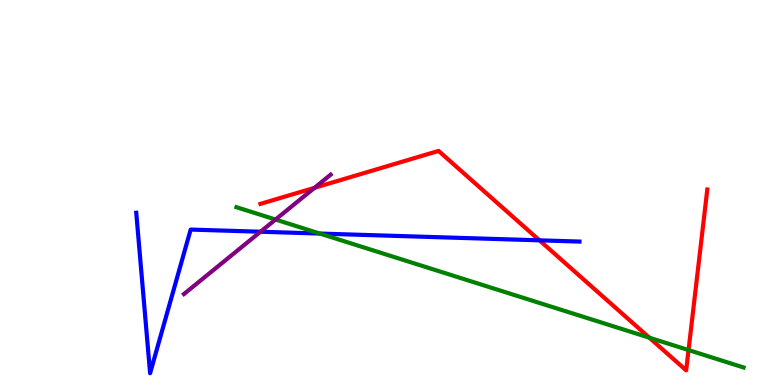[{'lines': ['blue', 'red'], 'intersections': [{'x': 6.96, 'y': 3.76}]}, {'lines': ['green', 'red'], 'intersections': [{'x': 8.38, 'y': 1.23}, {'x': 8.88, 'y': 0.907}]}, {'lines': ['purple', 'red'], 'intersections': [{'x': 4.06, 'y': 5.12}]}, {'lines': ['blue', 'green'], 'intersections': [{'x': 4.13, 'y': 3.93}]}, {'lines': ['blue', 'purple'], 'intersections': [{'x': 3.36, 'y': 3.98}]}, {'lines': ['green', 'purple'], 'intersections': [{'x': 3.56, 'y': 4.3}]}]